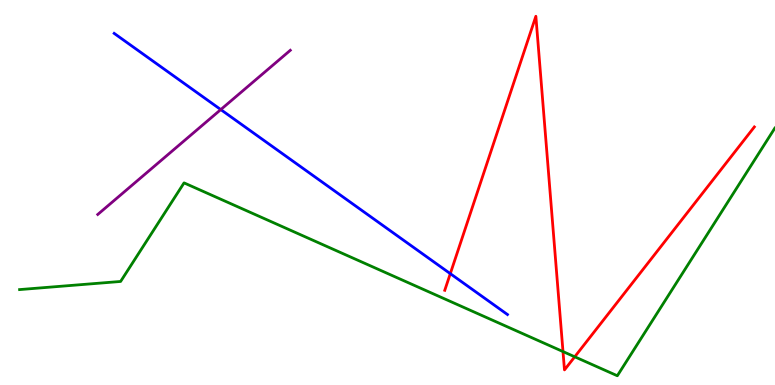[{'lines': ['blue', 'red'], 'intersections': [{'x': 5.81, 'y': 2.89}]}, {'lines': ['green', 'red'], 'intersections': [{'x': 7.26, 'y': 0.868}, {'x': 7.42, 'y': 0.733}]}, {'lines': ['purple', 'red'], 'intersections': []}, {'lines': ['blue', 'green'], 'intersections': []}, {'lines': ['blue', 'purple'], 'intersections': [{'x': 2.85, 'y': 7.15}]}, {'lines': ['green', 'purple'], 'intersections': []}]